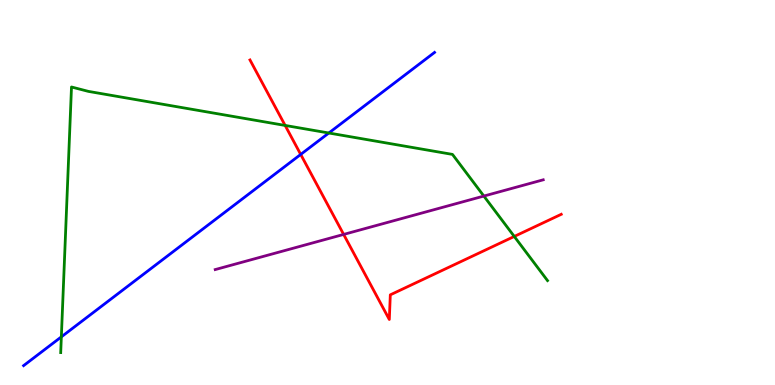[{'lines': ['blue', 'red'], 'intersections': [{'x': 3.88, 'y': 5.99}]}, {'lines': ['green', 'red'], 'intersections': [{'x': 3.68, 'y': 6.74}, {'x': 6.64, 'y': 3.86}]}, {'lines': ['purple', 'red'], 'intersections': [{'x': 4.43, 'y': 3.91}]}, {'lines': ['blue', 'green'], 'intersections': [{'x': 0.792, 'y': 1.25}, {'x': 4.24, 'y': 6.55}]}, {'lines': ['blue', 'purple'], 'intersections': []}, {'lines': ['green', 'purple'], 'intersections': [{'x': 6.24, 'y': 4.91}]}]